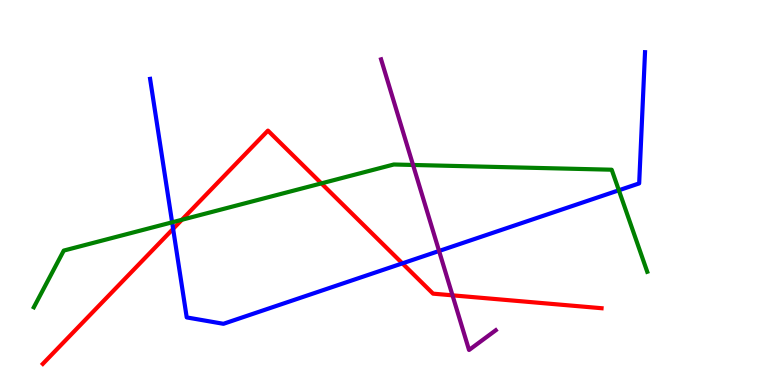[{'lines': ['blue', 'red'], 'intersections': [{'x': 2.23, 'y': 4.06}, {'x': 5.19, 'y': 3.16}]}, {'lines': ['green', 'red'], 'intersections': [{'x': 2.35, 'y': 4.29}, {'x': 4.15, 'y': 5.24}]}, {'lines': ['purple', 'red'], 'intersections': [{'x': 5.84, 'y': 2.33}]}, {'lines': ['blue', 'green'], 'intersections': [{'x': 2.22, 'y': 4.23}, {'x': 7.99, 'y': 5.06}]}, {'lines': ['blue', 'purple'], 'intersections': [{'x': 5.67, 'y': 3.48}]}, {'lines': ['green', 'purple'], 'intersections': [{'x': 5.33, 'y': 5.72}]}]